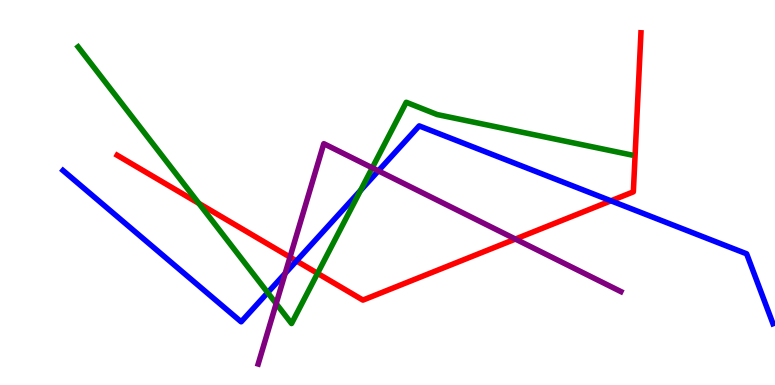[{'lines': ['blue', 'red'], 'intersections': [{'x': 3.83, 'y': 3.22}, {'x': 7.88, 'y': 4.78}]}, {'lines': ['green', 'red'], 'intersections': [{'x': 2.57, 'y': 4.72}, {'x': 4.1, 'y': 2.9}]}, {'lines': ['purple', 'red'], 'intersections': [{'x': 3.74, 'y': 3.32}, {'x': 6.65, 'y': 3.79}]}, {'lines': ['blue', 'green'], 'intersections': [{'x': 3.45, 'y': 2.4}, {'x': 4.65, 'y': 5.05}]}, {'lines': ['blue', 'purple'], 'intersections': [{'x': 3.68, 'y': 2.9}, {'x': 4.88, 'y': 5.56}]}, {'lines': ['green', 'purple'], 'intersections': [{'x': 3.56, 'y': 2.11}, {'x': 4.8, 'y': 5.64}]}]